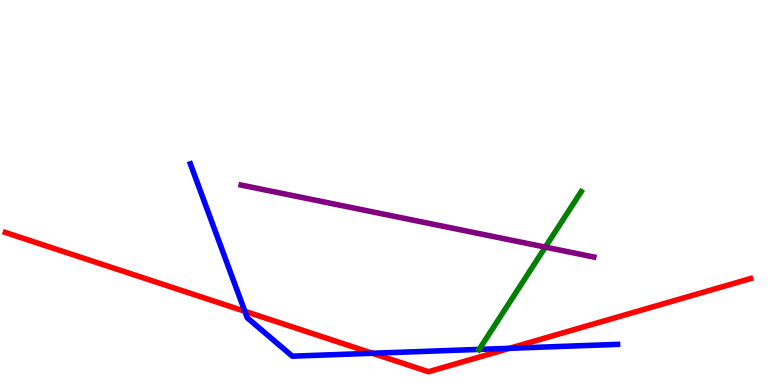[{'lines': ['blue', 'red'], 'intersections': [{'x': 3.16, 'y': 1.91}, {'x': 4.81, 'y': 0.824}, {'x': 6.57, 'y': 0.953}]}, {'lines': ['green', 'red'], 'intersections': []}, {'lines': ['purple', 'red'], 'intersections': []}, {'lines': ['blue', 'green'], 'intersections': [{'x': 6.18, 'y': 0.925}]}, {'lines': ['blue', 'purple'], 'intersections': []}, {'lines': ['green', 'purple'], 'intersections': [{'x': 7.04, 'y': 3.58}]}]